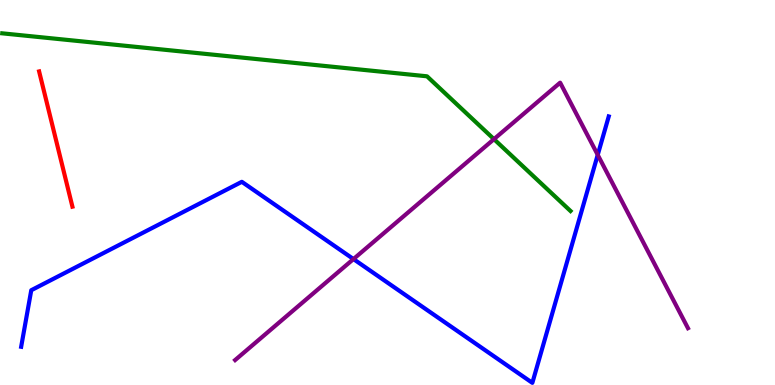[{'lines': ['blue', 'red'], 'intersections': []}, {'lines': ['green', 'red'], 'intersections': []}, {'lines': ['purple', 'red'], 'intersections': []}, {'lines': ['blue', 'green'], 'intersections': []}, {'lines': ['blue', 'purple'], 'intersections': [{'x': 4.56, 'y': 3.27}, {'x': 7.71, 'y': 5.98}]}, {'lines': ['green', 'purple'], 'intersections': [{'x': 6.37, 'y': 6.39}]}]